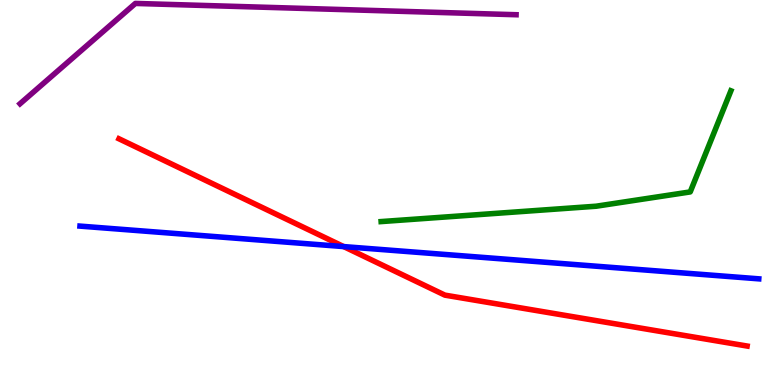[{'lines': ['blue', 'red'], 'intersections': [{'x': 4.43, 'y': 3.6}]}, {'lines': ['green', 'red'], 'intersections': []}, {'lines': ['purple', 'red'], 'intersections': []}, {'lines': ['blue', 'green'], 'intersections': []}, {'lines': ['blue', 'purple'], 'intersections': []}, {'lines': ['green', 'purple'], 'intersections': []}]